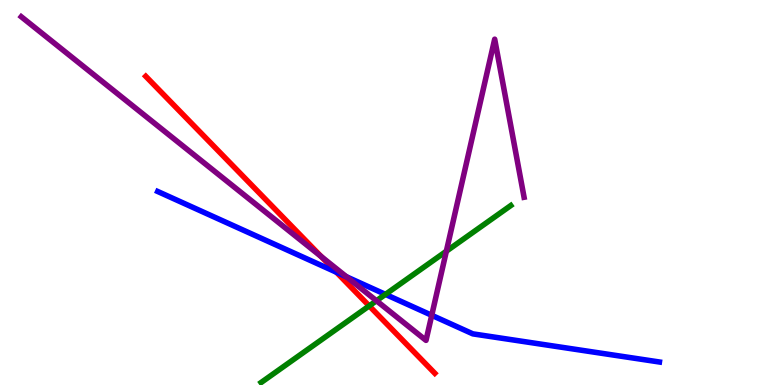[{'lines': ['blue', 'red'], 'intersections': [{'x': 4.34, 'y': 2.93}]}, {'lines': ['green', 'red'], 'intersections': [{'x': 4.76, 'y': 2.05}]}, {'lines': ['purple', 'red'], 'intersections': [{'x': 4.14, 'y': 3.34}]}, {'lines': ['blue', 'green'], 'intersections': [{'x': 4.97, 'y': 2.35}]}, {'lines': ['blue', 'purple'], 'intersections': [{'x': 4.47, 'y': 2.81}, {'x': 5.57, 'y': 1.81}]}, {'lines': ['green', 'purple'], 'intersections': [{'x': 4.86, 'y': 2.19}, {'x': 5.76, 'y': 3.47}]}]